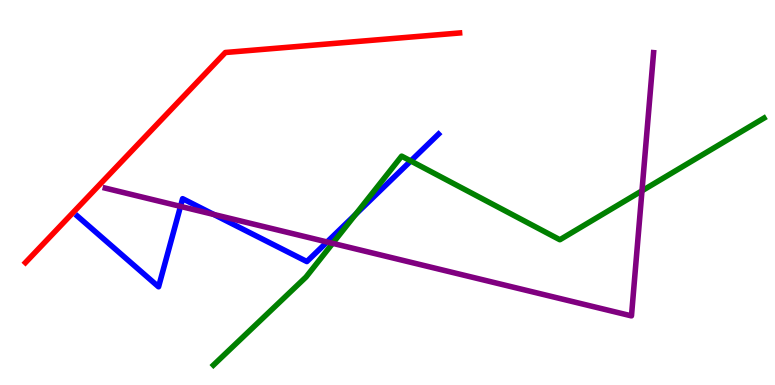[{'lines': ['blue', 'red'], 'intersections': []}, {'lines': ['green', 'red'], 'intersections': []}, {'lines': ['purple', 'red'], 'intersections': []}, {'lines': ['blue', 'green'], 'intersections': [{'x': 4.59, 'y': 4.43}, {'x': 5.3, 'y': 5.82}]}, {'lines': ['blue', 'purple'], 'intersections': [{'x': 2.33, 'y': 4.64}, {'x': 2.76, 'y': 4.43}, {'x': 4.22, 'y': 3.71}]}, {'lines': ['green', 'purple'], 'intersections': [{'x': 4.29, 'y': 3.68}, {'x': 8.28, 'y': 5.04}]}]